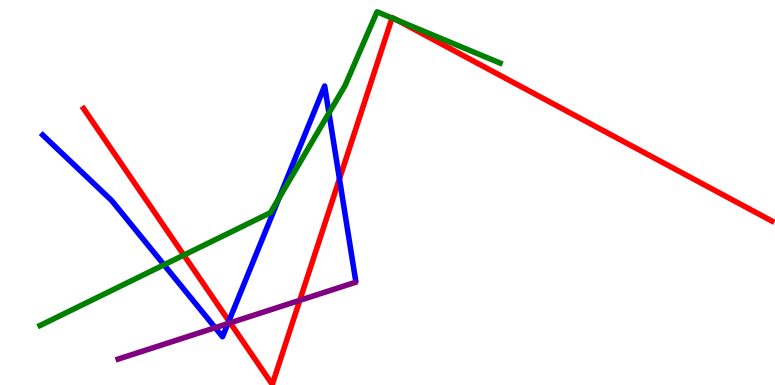[{'lines': ['blue', 'red'], 'intersections': [{'x': 2.95, 'y': 1.66}, {'x': 4.38, 'y': 5.35}]}, {'lines': ['green', 'red'], 'intersections': [{'x': 2.37, 'y': 3.37}, {'x': 5.06, 'y': 9.53}, {'x': 5.12, 'y': 9.48}]}, {'lines': ['purple', 'red'], 'intersections': [{'x': 2.97, 'y': 1.61}, {'x': 3.87, 'y': 2.2}]}, {'lines': ['blue', 'green'], 'intersections': [{'x': 2.12, 'y': 3.12}, {'x': 3.6, 'y': 4.86}, {'x': 4.24, 'y': 7.06}]}, {'lines': ['blue', 'purple'], 'intersections': [{'x': 2.78, 'y': 1.49}, {'x': 2.94, 'y': 1.6}]}, {'lines': ['green', 'purple'], 'intersections': []}]